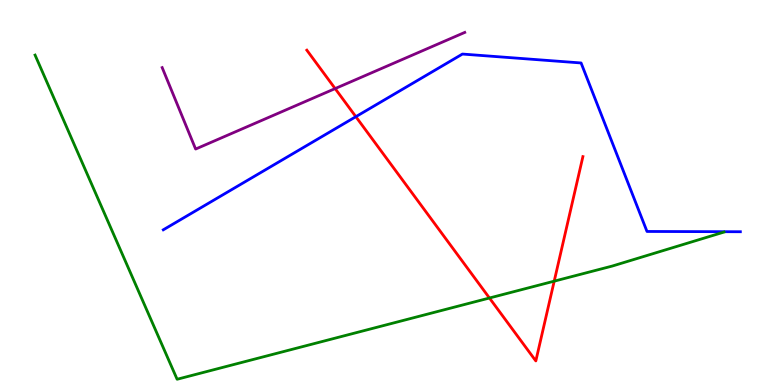[{'lines': ['blue', 'red'], 'intersections': [{'x': 4.59, 'y': 6.97}]}, {'lines': ['green', 'red'], 'intersections': [{'x': 6.32, 'y': 2.26}, {'x': 7.15, 'y': 2.7}]}, {'lines': ['purple', 'red'], 'intersections': [{'x': 4.32, 'y': 7.7}]}, {'lines': ['blue', 'green'], 'intersections': []}, {'lines': ['blue', 'purple'], 'intersections': []}, {'lines': ['green', 'purple'], 'intersections': []}]